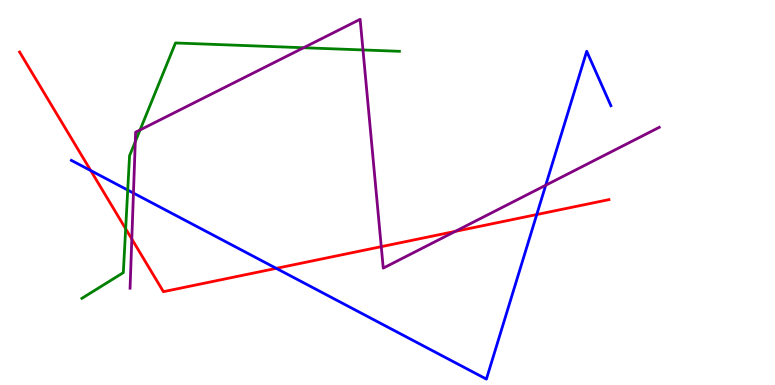[{'lines': ['blue', 'red'], 'intersections': [{'x': 1.17, 'y': 5.57}, {'x': 3.56, 'y': 3.03}, {'x': 6.93, 'y': 4.43}]}, {'lines': ['green', 'red'], 'intersections': [{'x': 1.62, 'y': 4.06}]}, {'lines': ['purple', 'red'], 'intersections': [{'x': 1.7, 'y': 3.79}, {'x': 4.92, 'y': 3.59}, {'x': 5.87, 'y': 3.99}]}, {'lines': ['blue', 'green'], 'intersections': [{'x': 1.65, 'y': 5.06}]}, {'lines': ['blue', 'purple'], 'intersections': [{'x': 1.72, 'y': 4.98}, {'x': 7.04, 'y': 5.19}]}, {'lines': ['green', 'purple'], 'intersections': [{'x': 1.75, 'y': 6.32}, {'x': 1.81, 'y': 6.62}, {'x': 3.92, 'y': 8.76}, {'x': 4.68, 'y': 8.7}]}]